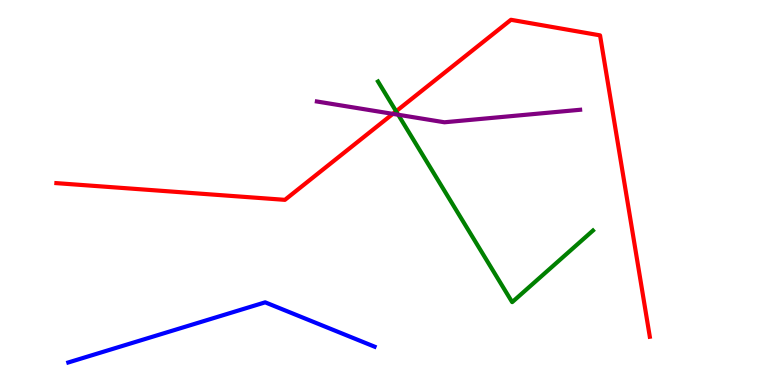[{'lines': ['blue', 'red'], 'intersections': []}, {'lines': ['green', 'red'], 'intersections': [{'x': 5.11, 'y': 7.11}]}, {'lines': ['purple', 'red'], 'intersections': [{'x': 5.07, 'y': 7.04}]}, {'lines': ['blue', 'green'], 'intersections': []}, {'lines': ['blue', 'purple'], 'intersections': []}, {'lines': ['green', 'purple'], 'intersections': [{'x': 5.14, 'y': 7.02}]}]